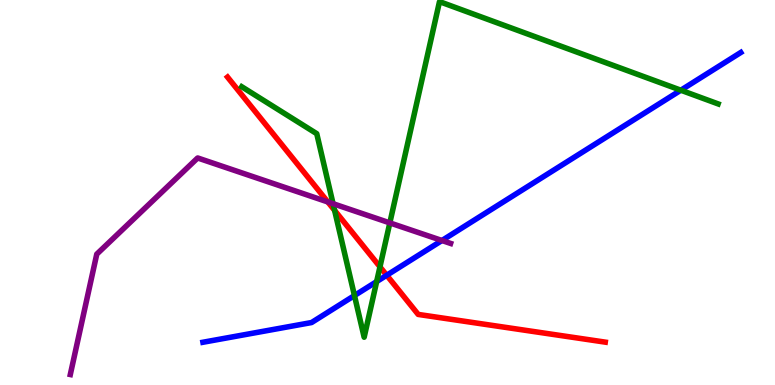[{'lines': ['blue', 'red'], 'intersections': [{'x': 4.99, 'y': 2.85}]}, {'lines': ['green', 'red'], 'intersections': [{'x': 4.32, 'y': 4.54}, {'x': 4.9, 'y': 3.07}]}, {'lines': ['purple', 'red'], 'intersections': [{'x': 4.23, 'y': 4.75}]}, {'lines': ['blue', 'green'], 'intersections': [{'x': 4.57, 'y': 2.32}, {'x': 4.86, 'y': 2.69}, {'x': 8.78, 'y': 7.66}]}, {'lines': ['blue', 'purple'], 'intersections': [{'x': 5.7, 'y': 3.75}]}, {'lines': ['green', 'purple'], 'intersections': [{'x': 4.3, 'y': 4.71}, {'x': 5.03, 'y': 4.21}]}]